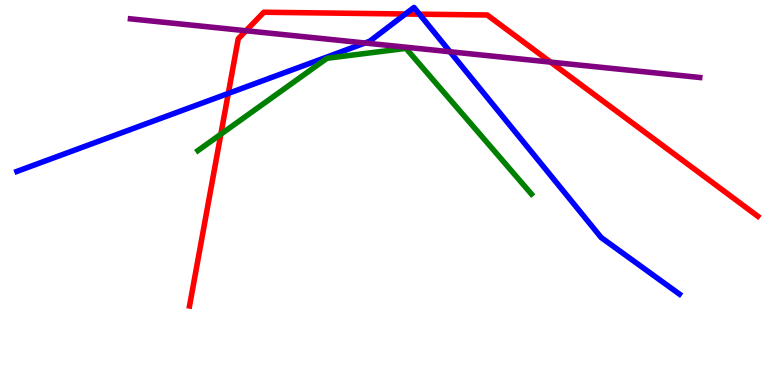[{'lines': ['blue', 'red'], 'intersections': [{'x': 2.95, 'y': 7.57}, {'x': 5.23, 'y': 9.64}, {'x': 5.41, 'y': 9.63}]}, {'lines': ['green', 'red'], 'intersections': [{'x': 2.85, 'y': 6.51}]}, {'lines': ['purple', 'red'], 'intersections': [{'x': 3.17, 'y': 9.2}, {'x': 7.1, 'y': 8.39}]}, {'lines': ['blue', 'green'], 'intersections': []}, {'lines': ['blue', 'purple'], 'intersections': [{'x': 4.71, 'y': 8.88}, {'x': 5.81, 'y': 8.66}]}, {'lines': ['green', 'purple'], 'intersections': []}]